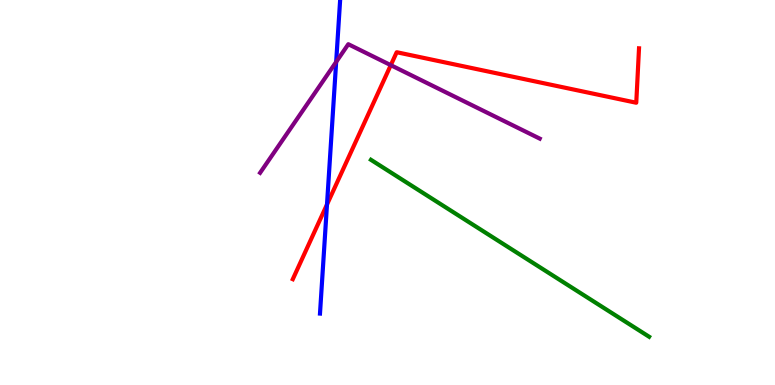[{'lines': ['blue', 'red'], 'intersections': [{'x': 4.22, 'y': 4.69}]}, {'lines': ['green', 'red'], 'intersections': []}, {'lines': ['purple', 'red'], 'intersections': [{'x': 5.04, 'y': 8.31}]}, {'lines': ['blue', 'green'], 'intersections': []}, {'lines': ['blue', 'purple'], 'intersections': [{'x': 4.34, 'y': 8.39}]}, {'lines': ['green', 'purple'], 'intersections': []}]